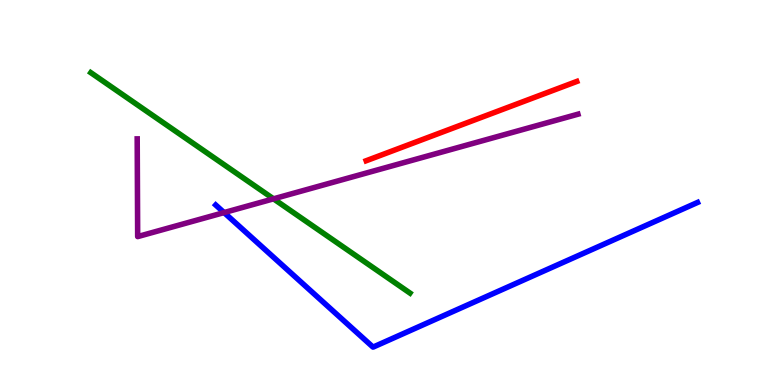[{'lines': ['blue', 'red'], 'intersections': []}, {'lines': ['green', 'red'], 'intersections': []}, {'lines': ['purple', 'red'], 'intersections': []}, {'lines': ['blue', 'green'], 'intersections': []}, {'lines': ['blue', 'purple'], 'intersections': [{'x': 2.89, 'y': 4.48}]}, {'lines': ['green', 'purple'], 'intersections': [{'x': 3.53, 'y': 4.84}]}]